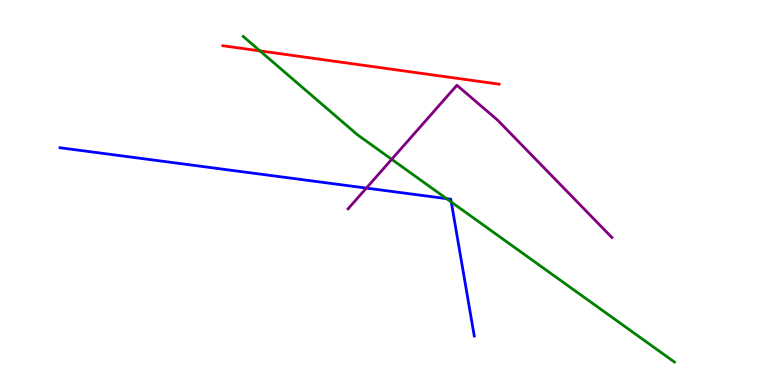[{'lines': ['blue', 'red'], 'intersections': []}, {'lines': ['green', 'red'], 'intersections': [{'x': 3.35, 'y': 8.68}]}, {'lines': ['purple', 'red'], 'intersections': []}, {'lines': ['blue', 'green'], 'intersections': [{'x': 5.76, 'y': 4.84}, {'x': 5.82, 'y': 4.75}]}, {'lines': ['blue', 'purple'], 'intersections': [{'x': 4.73, 'y': 5.11}]}, {'lines': ['green', 'purple'], 'intersections': [{'x': 5.05, 'y': 5.86}]}]